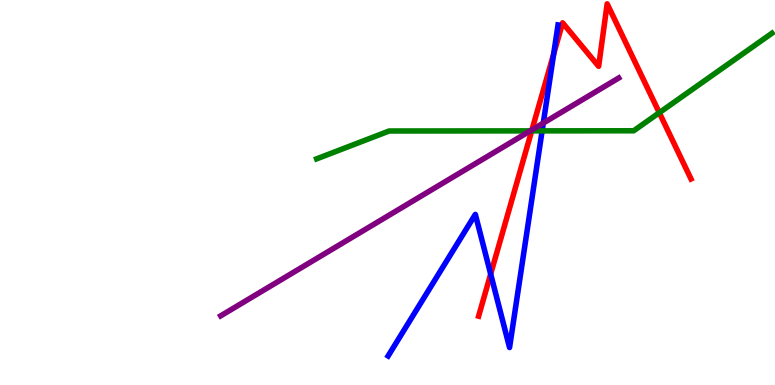[{'lines': ['blue', 'red'], 'intersections': [{'x': 6.33, 'y': 2.88}, {'x': 7.14, 'y': 8.6}]}, {'lines': ['green', 'red'], 'intersections': [{'x': 6.86, 'y': 6.6}, {'x': 8.51, 'y': 7.07}]}, {'lines': ['purple', 'red'], 'intersections': [{'x': 6.86, 'y': 6.63}]}, {'lines': ['blue', 'green'], 'intersections': [{'x': 7.0, 'y': 6.6}]}, {'lines': ['blue', 'purple'], 'intersections': [{'x': 7.01, 'y': 6.8}]}, {'lines': ['green', 'purple'], 'intersections': [{'x': 6.84, 'y': 6.6}]}]